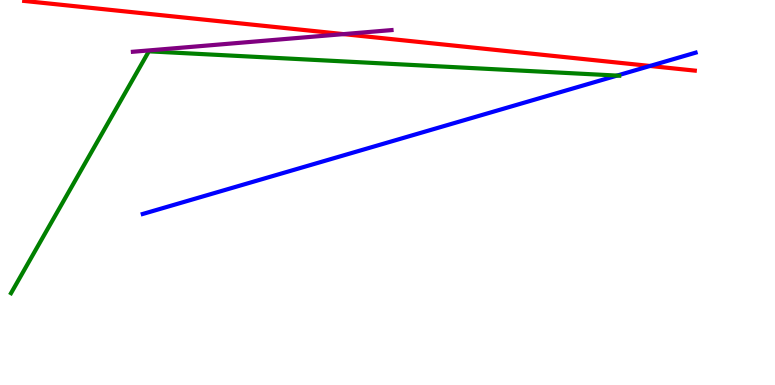[{'lines': ['blue', 'red'], 'intersections': [{'x': 8.39, 'y': 8.29}]}, {'lines': ['green', 'red'], 'intersections': []}, {'lines': ['purple', 'red'], 'intersections': [{'x': 4.43, 'y': 9.11}]}, {'lines': ['blue', 'green'], 'intersections': [{'x': 7.96, 'y': 8.04}]}, {'lines': ['blue', 'purple'], 'intersections': []}, {'lines': ['green', 'purple'], 'intersections': []}]